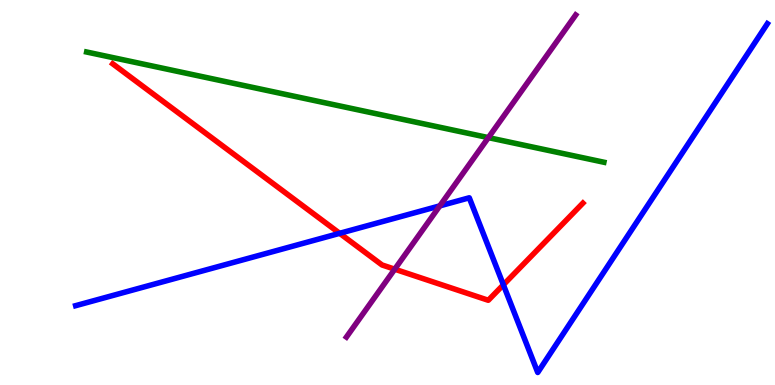[{'lines': ['blue', 'red'], 'intersections': [{'x': 4.38, 'y': 3.94}, {'x': 6.5, 'y': 2.6}]}, {'lines': ['green', 'red'], 'intersections': []}, {'lines': ['purple', 'red'], 'intersections': [{'x': 5.09, 'y': 3.01}]}, {'lines': ['blue', 'green'], 'intersections': []}, {'lines': ['blue', 'purple'], 'intersections': [{'x': 5.67, 'y': 4.65}]}, {'lines': ['green', 'purple'], 'intersections': [{'x': 6.3, 'y': 6.43}]}]